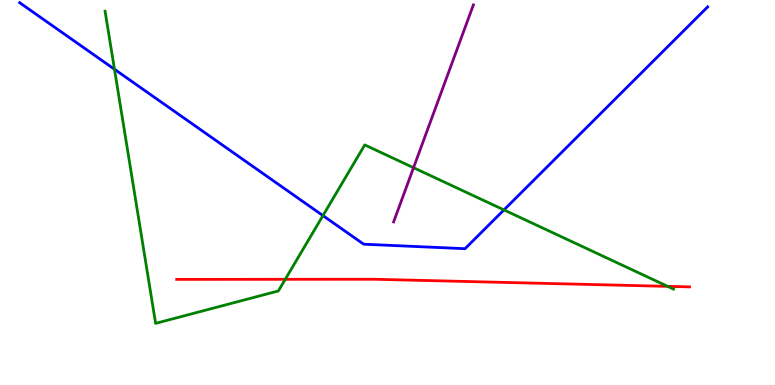[{'lines': ['blue', 'red'], 'intersections': []}, {'lines': ['green', 'red'], 'intersections': [{'x': 3.68, 'y': 2.75}, {'x': 8.61, 'y': 2.56}]}, {'lines': ['purple', 'red'], 'intersections': []}, {'lines': ['blue', 'green'], 'intersections': [{'x': 1.48, 'y': 8.2}, {'x': 4.17, 'y': 4.4}, {'x': 6.5, 'y': 4.55}]}, {'lines': ['blue', 'purple'], 'intersections': []}, {'lines': ['green', 'purple'], 'intersections': [{'x': 5.34, 'y': 5.64}]}]